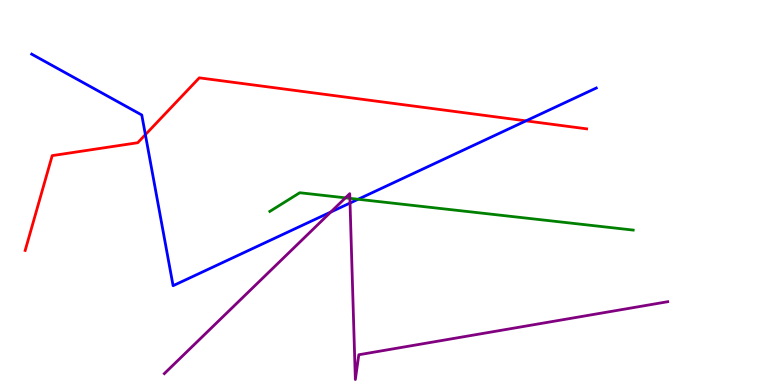[{'lines': ['blue', 'red'], 'intersections': [{'x': 1.88, 'y': 6.5}, {'x': 6.79, 'y': 6.86}]}, {'lines': ['green', 'red'], 'intersections': []}, {'lines': ['purple', 'red'], 'intersections': []}, {'lines': ['blue', 'green'], 'intersections': [{'x': 4.62, 'y': 4.82}]}, {'lines': ['blue', 'purple'], 'intersections': [{'x': 4.27, 'y': 4.49}, {'x': 4.52, 'y': 4.73}]}, {'lines': ['green', 'purple'], 'intersections': [{'x': 4.46, 'y': 4.86}, {'x': 4.51, 'y': 4.85}]}]